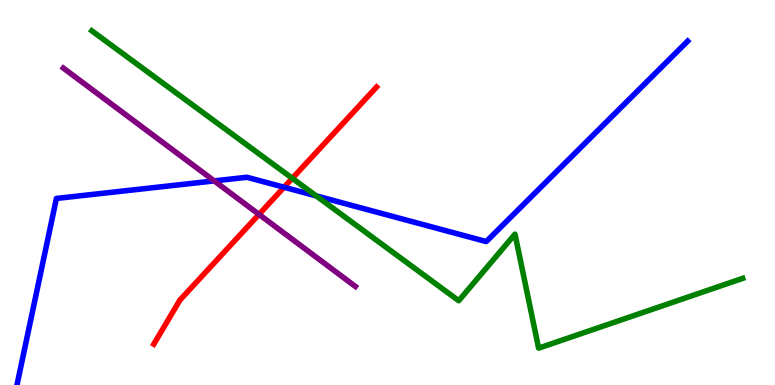[{'lines': ['blue', 'red'], 'intersections': [{'x': 3.67, 'y': 5.14}]}, {'lines': ['green', 'red'], 'intersections': [{'x': 3.77, 'y': 5.37}]}, {'lines': ['purple', 'red'], 'intersections': [{'x': 3.34, 'y': 4.43}]}, {'lines': ['blue', 'green'], 'intersections': [{'x': 4.08, 'y': 4.91}]}, {'lines': ['blue', 'purple'], 'intersections': [{'x': 2.76, 'y': 5.3}]}, {'lines': ['green', 'purple'], 'intersections': []}]